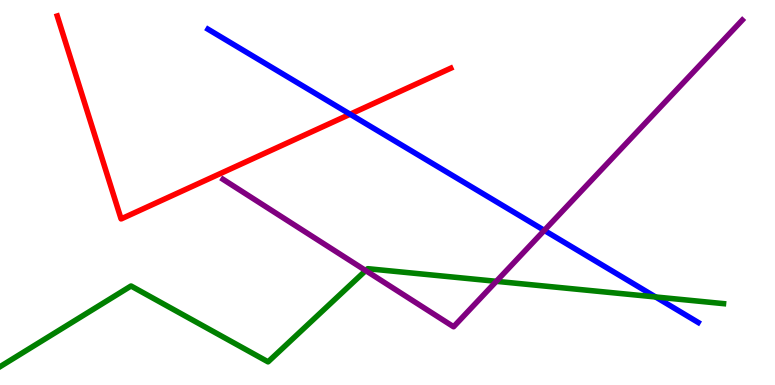[{'lines': ['blue', 'red'], 'intersections': [{'x': 4.52, 'y': 7.03}]}, {'lines': ['green', 'red'], 'intersections': []}, {'lines': ['purple', 'red'], 'intersections': []}, {'lines': ['blue', 'green'], 'intersections': [{'x': 8.46, 'y': 2.29}]}, {'lines': ['blue', 'purple'], 'intersections': [{'x': 7.02, 'y': 4.02}]}, {'lines': ['green', 'purple'], 'intersections': [{'x': 4.72, 'y': 2.97}, {'x': 6.4, 'y': 2.69}]}]